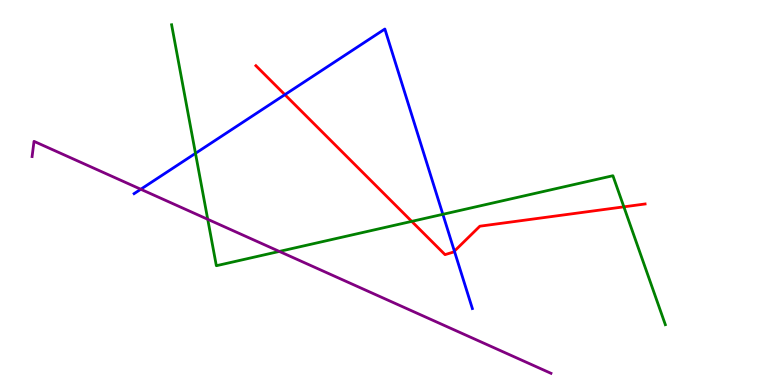[{'lines': ['blue', 'red'], 'intersections': [{'x': 3.68, 'y': 7.54}, {'x': 5.86, 'y': 3.48}]}, {'lines': ['green', 'red'], 'intersections': [{'x': 5.31, 'y': 4.25}, {'x': 8.05, 'y': 4.63}]}, {'lines': ['purple', 'red'], 'intersections': []}, {'lines': ['blue', 'green'], 'intersections': [{'x': 2.52, 'y': 6.02}, {'x': 5.71, 'y': 4.43}]}, {'lines': ['blue', 'purple'], 'intersections': [{'x': 1.82, 'y': 5.08}]}, {'lines': ['green', 'purple'], 'intersections': [{'x': 2.68, 'y': 4.3}, {'x': 3.6, 'y': 3.47}]}]